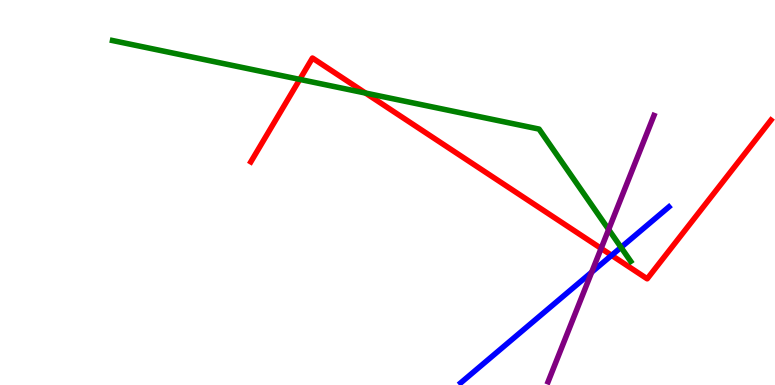[{'lines': ['blue', 'red'], 'intersections': [{'x': 7.89, 'y': 3.37}]}, {'lines': ['green', 'red'], 'intersections': [{'x': 3.87, 'y': 7.94}, {'x': 4.72, 'y': 7.58}]}, {'lines': ['purple', 'red'], 'intersections': [{'x': 7.76, 'y': 3.55}]}, {'lines': ['blue', 'green'], 'intersections': [{'x': 8.01, 'y': 3.57}]}, {'lines': ['blue', 'purple'], 'intersections': [{'x': 7.63, 'y': 2.93}]}, {'lines': ['green', 'purple'], 'intersections': [{'x': 7.85, 'y': 4.04}]}]